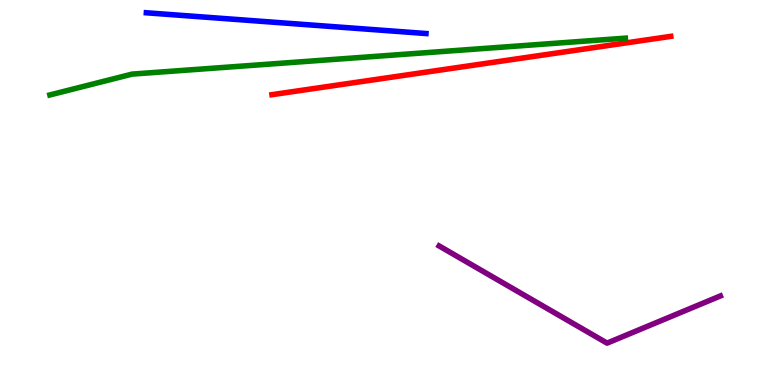[{'lines': ['blue', 'red'], 'intersections': []}, {'lines': ['green', 'red'], 'intersections': []}, {'lines': ['purple', 'red'], 'intersections': []}, {'lines': ['blue', 'green'], 'intersections': []}, {'lines': ['blue', 'purple'], 'intersections': []}, {'lines': ['green', 'purple'], 'intersections': []}]